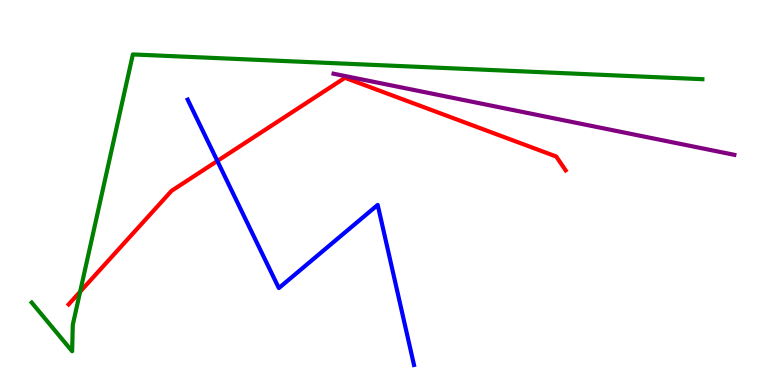[{'lines': ['blue', 'red'], 'intersections': [{'x': 2.8, 'y': 5.82}]}, {'lines': ['green', 'red'], 'intersections': [{'x': 1.03, 'y': 2.42}]}, {'lines': ['purple', 'red'], 'intersections': []}, {'lines': ['blue', 'green'], 'intersections': []}, {'lines': ['blue', 'purple'], 'intersections': []}, {'lines': ['green', 'purple'], 'intersections': []}]